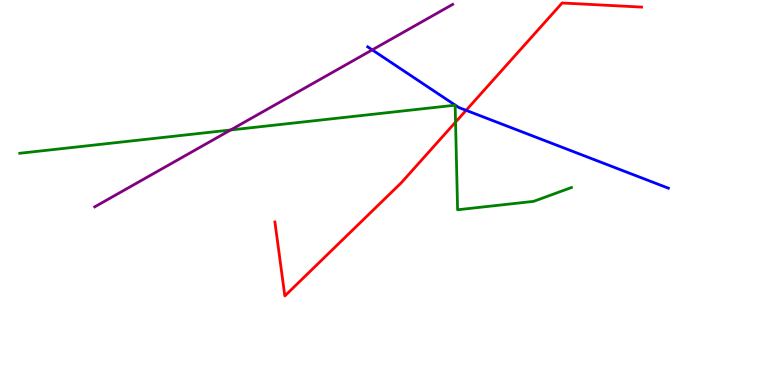[{'lines': ['blue', 'red'], 'intersections': [{'x': 6.01, 'y': 7.13}]}, {'lines': ['green', 'red'], 'intersections': [{'x': 5.88, 'y': 6.83}]}, {'lines': ['purple', 'red'], 'intersections': []}, {'lines': ['blue', 'green'], 'intersections': []}, {'lines': ['blue', 'purple'], 'intersections': [{'x': 4.8, 'y': 8.7}]}, {'lines': ['green', 'purple'], 'intersections': [{'x': 2.98, 'y': 6.62}]}]